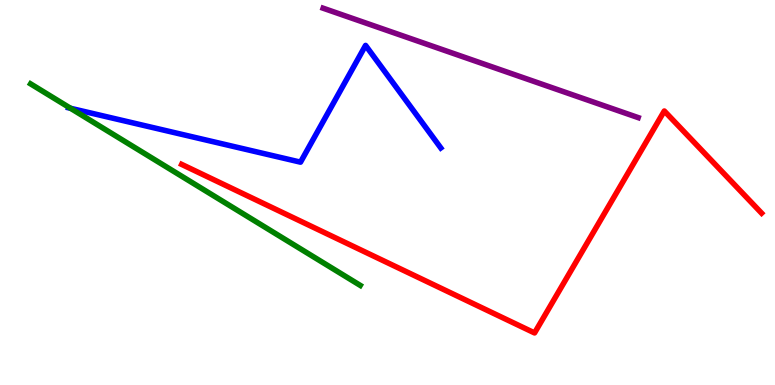[{'lines': ['blue', 'red'], 'intersections': []}, {'lines': ['green', 'red'], 'intersections': []}, {'lines': ['purple', 'red'], 'intersections': []}, {'lines': ['blue', 'green'], 'intersections': [{'x': 0.91, 'y': 7.19}]}, {'lines': ['blue', 'purple'], 'intersections': []}, {'lines': ['green', 'purple'], 'intersections': []}]